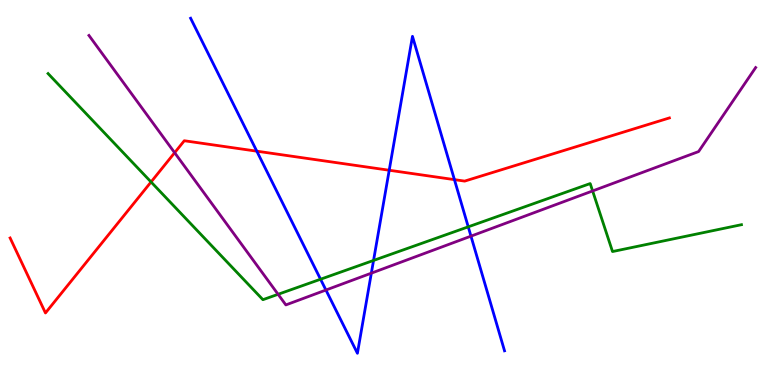[{'lines': ['blue', 'red'], 'intersections': [{'x': 3.31, 'y': 6.07}, {'x': 5.02, 'y': 5.58}, {'x': 5.86, 'y': 5.33}]}, {'lines': ['green', 'red'], 'intersections': [{'x': 1.95, 'y': 5.27}]}, {'lines': ['purple', 'red'], 'intersections': [{'x': 2.25, 'y': 6.03}]}, {'lines': ['blue', 'green'], 'intersections': [{'x': 4.14, 'y': 2.75}, {'x': 4.82, 'y': 3.24}, {'x': 6.04, 'y': 4.11}]}, {'lines': ['blue', 'purple'], 'intersections': [{'x': 4.21, 'y': 2.47}, {'x': 4.79, 'y': 2.9}, {'x': 6.08, 'y': 3.87}]}, {'lines': ['green', 'purple'], 'intersections': [{'x': 3.59, 'y': 2.36}, {'x': 7.65, 'y': 5.04}]}]